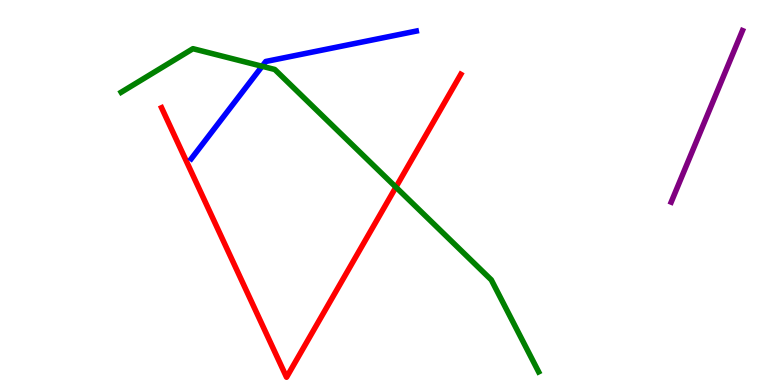[{'lines': ['blue', 'red'], 'intersections': []}, {'lines': ['green', 'red'], 'intersections': [{'x': 5.11, 'y': 5.14}]}, {'lines': ['purple', 'red'], 'intersections': []}, {'lines': ['blue', 'green'], 'intersections': [{'x': 3.38, 'y': 8.28}]}, {'lines': ['blue', 'purple'], 'intersections': []}, {'lines': ['green', 'purple'], 'intersections': []}]